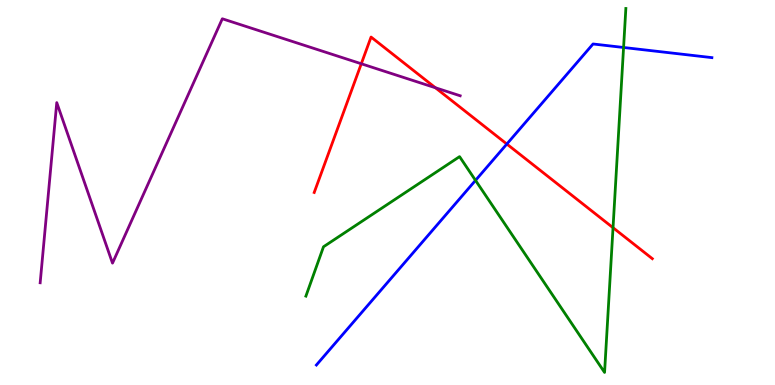[{'lines': ['blue', 'red'], 'intersections': [{'x': 6.54, 'y': 6.26}]}, {'lines': ['green', 'red'], 'intersections': [{'x': 7.91, 'y': 4.09}]}, {'lines': ['purple', 'red'], 'intersections': [{'x': 4.66, 'y': 8.34}, {'x': 5.62, 'y': 7.72}]}, {'lines': ['blue', 'green'], 'intersections': [{'x': 6.14, 'y': 5.32}, {'x': 8.05, 'y': 8.77}]}, {'lines': ['blue', 'purple'], 'intersections': []}, {'lines': ['green', 'purple'], 'intersections': []}]